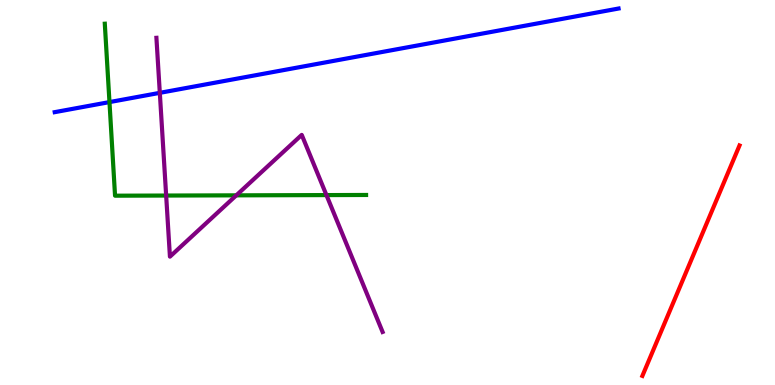[{'lines': ['blue', 'red'], 'intersections': []}, {'lines': ['green', 'red'], 'intersections': []}, {'lines': ['purple', 'red'], 'intersections': []}, {'lines': ['blue', 'green'], 'intersections': [{'x': 1.41, 'y': 7.35}]}, {'lines': ['blue', 'purple'], 'intersections': [{'x': 2.06, 'y': 7.59}]}, {'lines': ['green', 'purple'], 'intersections': [{'x': 2.14, 'y': 4.92}, {'x': 3.05, 'y': 4.93}, {'x': 4.21, 'y': 4.93}]}]